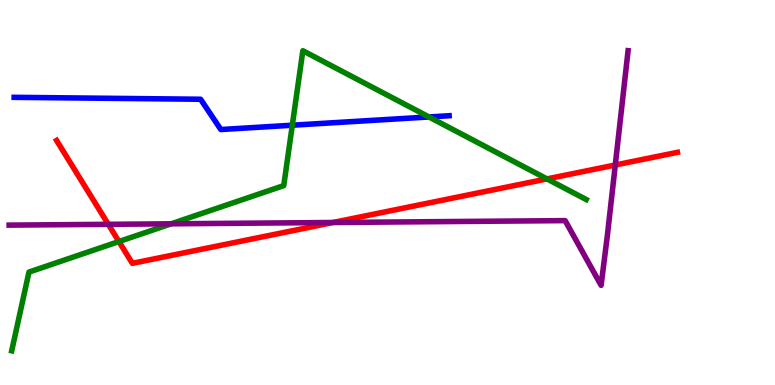[{'lines': ['blue', 'red'], 'intersections': []}, {'lines': ['green', 'red'], 'intersections': [{'x': 1.53, 'y': 3.73}, {'x': 7.06, 'y': 5.35}]}, {'lines': ['purple', 'red'], 'intersections': [{'x': 1.4, 'y': 4.17}, {'x': 4.3, 'y': 4.22}, {'x': 7.94, 'y': 5.71}]}, {'lines': ['blue', 'green'], 'intersections': [{'x': 3.77, 'y': 6.75}, {'x': 5.53, 'y': 6.96}]}, {'lines': ['blue', 'purple'], 'intersections': []}, {'lines': ['green', 'purple'], 'intersections': [{'x': 2.21, 'y': 4.19}]}]